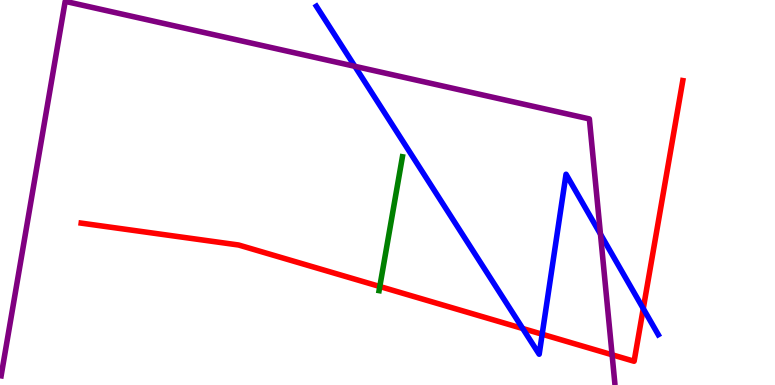[{'lines': ['blue', 'red'], 'intersections': [{'x': 6.74, 'y': 1.47}, {'x': 7.0, 'y': 1.32}, {'x': 8.3, 'y': 1.99}]}, {'lines': ['green', 'red'], 'intersections': [{'x': 4.9, 'y': 2.56}]}, {'lines': ['purple', 'red'], 'intersections': [{'x': 7.9, 'y': 0.785}]}, {'lines': ['blue', 'green'], 'intersections': []}, {'lines': ['blue', 'purple'], 'intersections': [{'x': 4.58, 'y': 8.28}, {'x': 7.75, 'y': 3.92}]}, {'lines': ['green', 'purple'], 'intersections': []}]